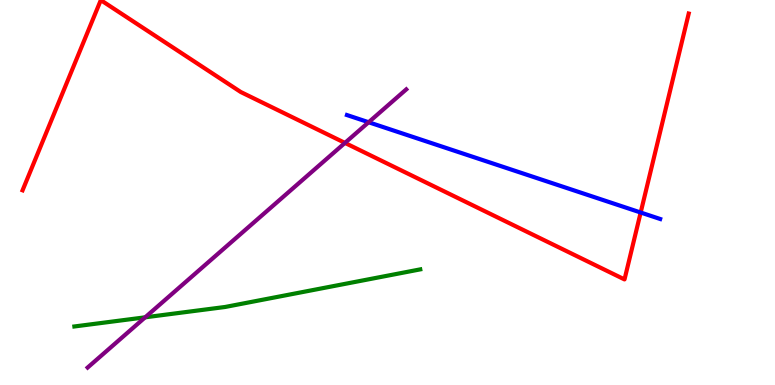[{'lines': ['blue', 'red'], 'intersections': [{'x': 8.27, 'y': 4.48}]}, {'lines': ['green', 'red'], 'intersections': []}, {'lines': ['purple', 'red'], 'intersections': [{'x': 4.45, 'y': 6.29}]}, {'lines': ['blue', 'green'], 'intersections': []}, {'lines': ['blue', 'purple'], 'intersections': [{'x': 4.76, 'y': 6.82}]}, {'lines': ['green', 'purple'], 'intersections': [{'x': 1.87, 'y': 1.76}]}]